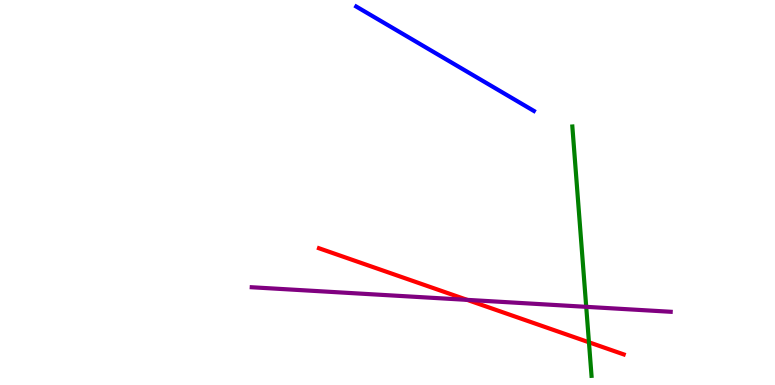[{'lines': ['blue', 'red'], 'intersections': []}, {'lines': ['green', 'red'], 'intersections': [{'x': 7.6, 'y': 1.11}]}, {'lines': ['purple', 'red'], 'intersections': [{'x': 6.03, 'y': 2.21}]}, {'lines': ['blue', 'green'], 'intersections': []}, {'lines': ['blue', 'purple'], 'intersections': []}, {'lines': ['green', 'purple'], 'intersections': [{'x': 7.56, 'y': 2.03}]}]